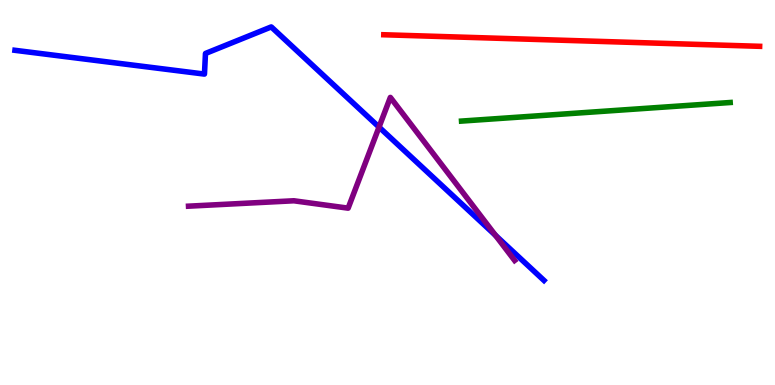[{'lines': ['blue', 'red'], 'intersections': []}, {'lines': ['green', 'red'], 'intersections': []}, {'lines': ['purple', 'red'], 'intersections': []}, {'lines': ['blue', 'green'], 'intersections': []}, {'lines': ['blue', 'purple'], 'intersections': [{'x': 4.89, 'y': 6.7}, {'x': 6.39, 'y': 3.89}]}, {'lines': ['green', 'purple'], 'intersections': []}]